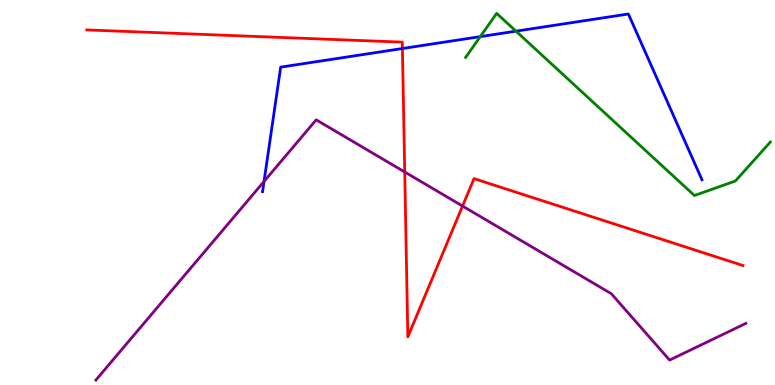[{'lines': ['blue', 'red'], 'intersections': [{'x': 5.19, 'y': 8.74}]}, {'lines': ['green', 'red'], 'intersections': []}, {'lines': ['purple', 'red'], 'intersections': [{'x': 5.22, 'y': 5.53}, {'x': 5.97, 'y': 4.65}]}, {'lines': ['blue', 'green'], 'intersections': [{'x': 6.2, 'y': 9.05}, {'x': 6.66, 'y': 9.19}]}, {'lines': ['blue', 'purple'], 'intersections': [{'x': 3.41, 'y': 5.29}]}, {'lines': ['green', 'purple'], 'intersections': []}]